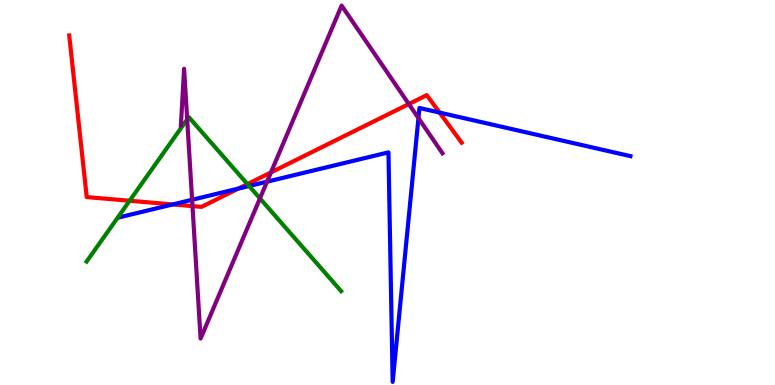[{'lines': ['blue', 'red'], 'intersections': [{'x': 2.23, 'y': 4.69}, {'x': 3.08, 'y': 5.1}, {'x': 5.67, 'y': 7.08}]}, {'lines': ['green', 'red'], 'intersections': [{'x': 1.67, 'y': 4.79}, {'x': 3.19, 'y': 5.22}]}, {'lines': ['purple', 'red'], 'intersections': [{'x': 2.48, 'y': 4.65}, {'x': 3.5, 'y': 5.52}, {'x': 5.28, 'y': 7.3}]}, {'lines': ['blue', 'green'], 'intersections': [{'x': 3.21, 'y': 5.17}]}, {'lines': ['blue', 'purple'], 'intersections': [{'x': 2.48, 'y': 4.81}, {'x': 3.45, 'y': 5.28}, {'x': 5.4, 'y': 6.93}]}, {'lines': ['green', 'purple'], 'intersections': [{'x': 2.42, 'y': 6.9}, {'x': 3.35, 'y': 4.85}]}]